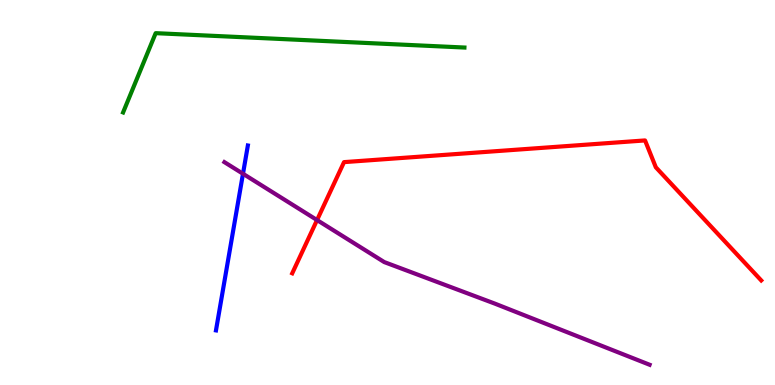[{'lines': ['blue', 'red'], 'intersections': []}, {'lines': ['green', 'red'], 'intersections': []}, {'lines': ['purple', 'red'], 'intersections': [{'x': 4.09, 'y': 4.28}]}, {'lines': ['blue', 'green'], 'intersections': []}, {'lines': ['blue', 'purple'], 'intersections': [{'x': 3.14, 'y': 5.49}]}, {'lines': ['green', 'purple'], 'intersections': []}]